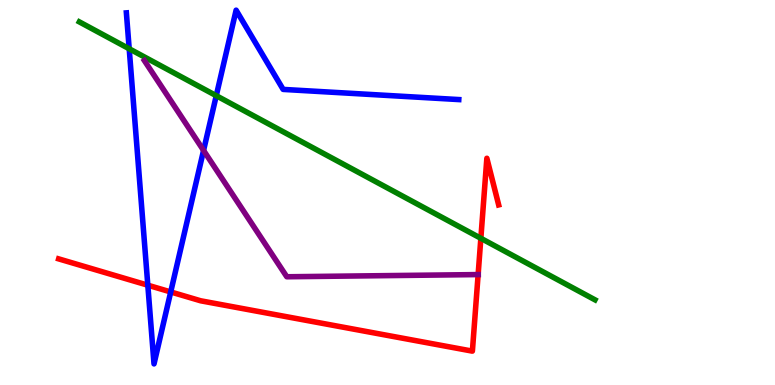[{'lines': ['blue', 'red'], 'intersections': [{'x': 1.91, 'y': 2.59}, {'x': 2.2, 'y': 2.42}]}, {'lines': ['green', 'red'], 'intersections': [{'x': 6.2, 'y': 3.81}]}, {'lines': ['purple', 'red'], 'intersections': [{'x': 6.17, 'y': 2.87}]}, {'lines': ['blue', 'green'], 'intersections': [{'x': 1.67, 'y': 8.73}, {'x': 2.79, 'y': 7.51}]}, {'lines': ['blue', 'purple'], 'intersections': [{'x': 2.63, 'y': 6.09}]}, {'lines': ['green', 'purple'], 'intersections': []}]